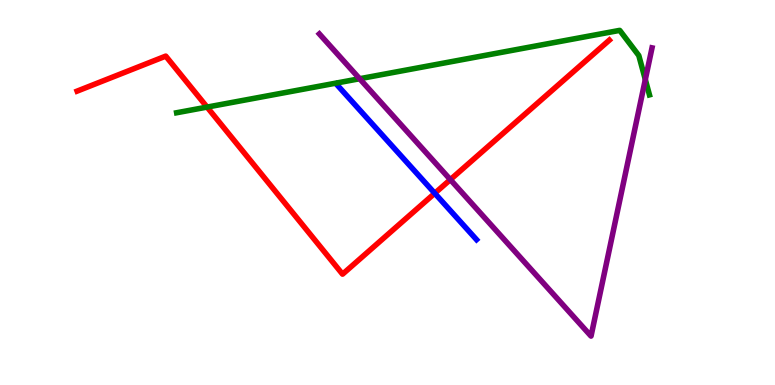[{'lines': ['blue', 'red'], 'intersections': [{'x': 5.61, 'y': 4.98}]}, {'lines': ['green', 'red'], 'intersections': [{'x': 2.67, 'y': 7.22}]}, {'lines': ['purple', 'red'], 'intersections': [{'x': 5.81, 'y': 5.33}]}, {'lines': ['blue', 'green'], 'intersections': []}, {'lines': ['blue', 'purple'], 'intersections': []}, {'lines': ['green', 'purple'], 'intersections': [{'x': 4.64, 'y': 7.96}, {'x': 8.33, 'y': 7.93}]}]